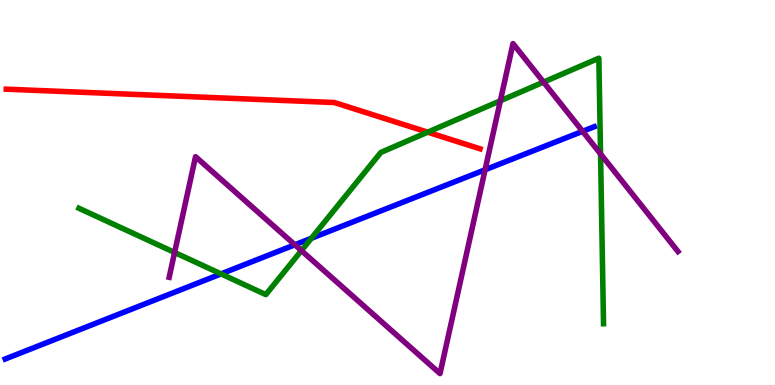[{'lines': ['blue', 'red'], 'intersections': []}, {'lines': ['green', 'red'], 'intersections': [{'x': 5.52, 'y': 6.57}]}, {'lines': ['purple', 'red'], 'intersections': []}, {'lines': ['blue', 'green'], 'intersections': [{'x': 2.85, 'y': 2.89}, {'x': 4.02, 'y': 3.81}]}, {'lines': ['blue', 'purple'], 'intersections': [{'x': 3.8, 'y': 3.64}, {'x': 6.26, 'y': 5.59}, {'x': 7.52, 'y': 6.59}]}, {'lines': ['green', 'purple'], 'intersections': [{'x': 2.25, 'y': 3.44}, {'x': 3.89, 'y': 3.49}, {'x': 6.46, 'y': 7.38}, {'x': 7.01, 'y': 7.87}, {'x': 7.75, 'y': 6.0}]}]